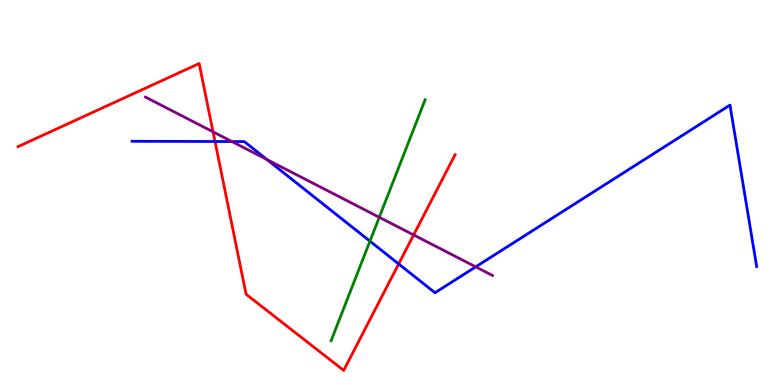[{'lines': ['blue', 'red'], 'intersections': [{'x': 2.77, 'y': 6.32}, {'x': 5.14, 'y': 3.14}]}, {'lines': ['green', 'red'], 'intersections': []}, {'lines': ['purple', 'red'], 'intersections': [{'x': 2.75, 'y': 6.58}, {'x': 5.34, 'y': 3.9}]}, {'lines': ['blue', 'green'], 'intersections': [{'x': 4.77, 'y': 3.74}]}, {'lines': ['blue', 'purple'], 'intersections': [{'x': 2.99, 'y': 6.32}, {'x': 3.45, 'y': 5.86}, {'x': 6.14, 'y': 3.07}]}, {'lines': ['green', 'purple'], 'intersections': [{'x': 4.89, 'y': 4.36}]}]